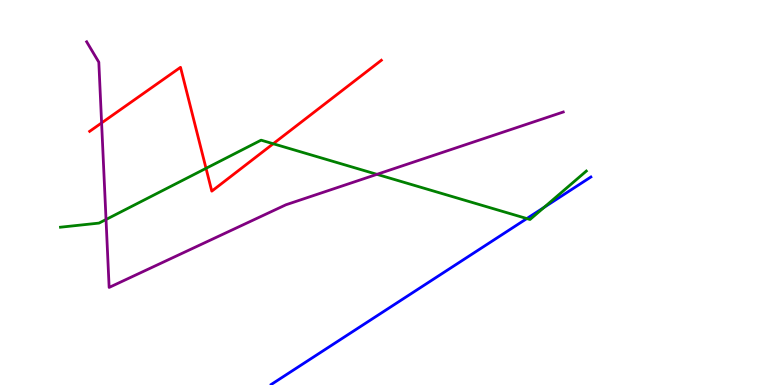[{'lines': ['blue', 'red'], 'intersections': []}, {'lines': ['green', 'red'], 'intersections': [{'x': 2.66, 'y': 5.63}, {'x': 3.53, 'y': 6.27}]}, {'lines': ['purple', 'red'], 'intersections': [{'x': 1.31, 'y': 6.81}]}, {'lines': ['blue', 'green'], 'intersections': [{'x': 6.8, 'y': 4.32}, {'x': 7.02, 'y': 4.62}]}, {'lines': ['blue', 'purple'], 'intersections': []}, {'lines': ['green', 'purple'], 'intersections': [{'x': 1.37, 'y': 4.3}, {'x': 4.86, 'y': 5.47}]}]